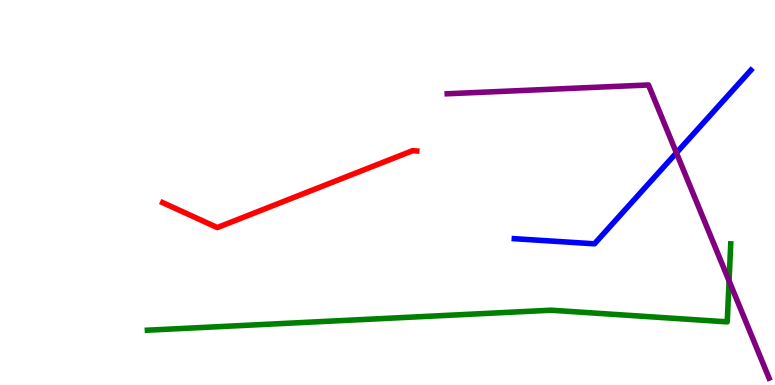[{'lines': ['blue', 'red'], 'intersections': []}, {'lines': ['green', 'red'], 'intersections': []}, {'lines': ['purple', 'red'], 'intersections': []}, {'lines': ['blue', 'green'], 'intersections': []}, {'lines': ['blue', 'purple'], 'intersections': [{'x': 8.73, 'y': 6.03}]}, {'lines': ['green', 'purple'], 'intersections': [{'x': 9.41, 'y': 2.7}]}]